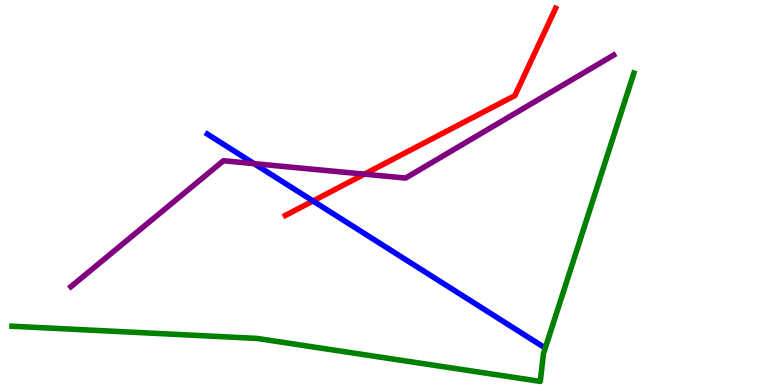[{'lines': ['blue', 'red'], 'intersections': [{'x': 4.04, 'y': 4.78}]}, {'lines': ['green', 'red'], 'intersections': []}, {'lines': ['purple', 'red'], 'intersections': [{'x': 4.7, 'y': 5.48}]}, {'lines': ['blue', 'green'], 'intersections': []}, {'lines': ['blue', 'purple'], 'intersections': [{'x': 3.28, 'y': 5.75}]}, {'lines': ['green', 'purple'], 'intersections': []}]